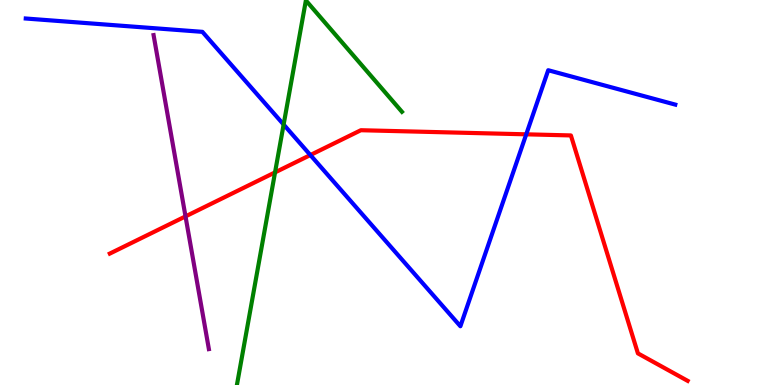[{'lines': ['blue', 'red'], 'intersections': [{'x': 4.0, 'y': 5.97}, {'x': 6.79, 'y': 6.51}]}, {'lines': ['green', 'red'], 'intersections': [{'x': 3.55, 'y': 5.52}]}, {'lines': ['purple', 'red'], 'intersections': [{'x': 2.39, 'y': 4.38}]}, {'lines': ['blue', 'green'], 'intersections': [{'x': 3.66, 'y': 6.77}]}, {'lines': ['blue', 'purple'], 'intersections': []}, {'lines': ['green', 'purple'], 'intersections': []}]